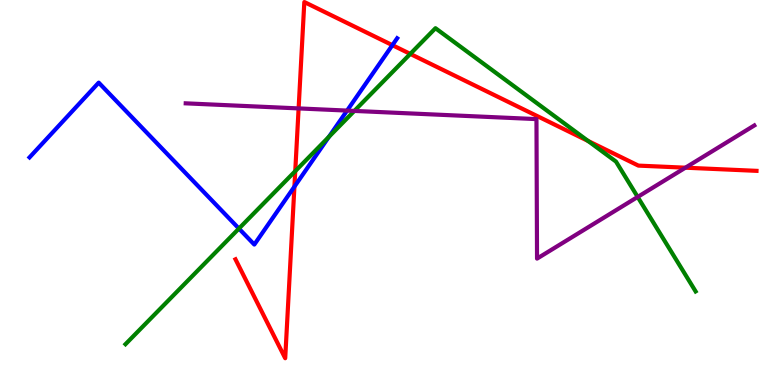[{'lines': ['blue', 'red'], 'intersections': [{'x': 3.8, 'y': 5.15}, {'x': 5.06, 'y': 8.83}]}, {'lines': ['green', 'red'], 'intersections': [{'x': 3.81, 'y': 5.55}, {'x': 5.29, 'y': 8.6}, {'x': 7.59, 'y': 6.34}]}, {'lines': ['purple', 'red'], 'intersections': [{'x': 3.85, 'y': 7.18}, {'x': 8.84, 'y': 5.64}]}, {'lines': ['blue', 'green'], 'intersections': [{'x': 3.08, 'y': 4.06}, {'x': 4.24, 'y': 6.45}]}, {'lines': ['blue', 'purple'], 'intersections': [{'x': 4.48, 'y': 7.13}]}, {'lines': ['green', 'purple'], 'intersections': [{'x': 4.57, 'y': 7.12}, {'x': 8.23, 'y': 4.88}]}]